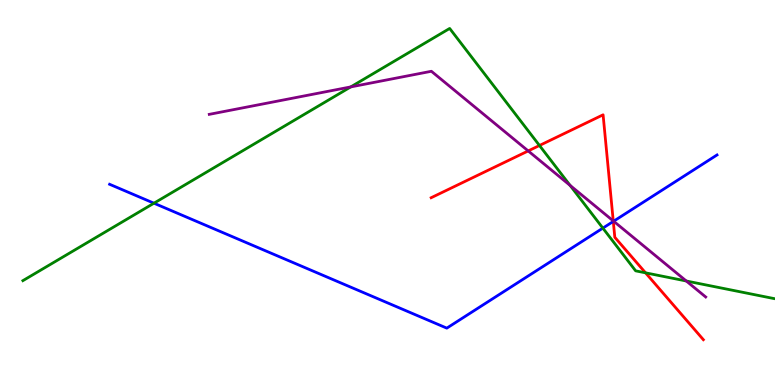[{'lines': ['blue', 'red'], 'intersections': [{'x': 7.91, 'y': 4.25}]}, {'lines': ['green', 'red'], 'intersections': [{'x': 6.96, 'y': 6.22}, {'x': 8.33, 'y': 2.91}]}, {'lines': ['purple', 'red'], 'intersections': [{'x': 6.82, 'y': 6.08}, {'x': 7.91, 'y': 4.26}]}, {'lines': ['blue', 'green'], 'intersections': [{'x': 1.99, 'y': 4.72}, {'x': 7.78, 'y': 4.07}]}, {'lines': ['blue', 'purple'], 'intersections': [{'x': 7.92, 'y': 4.25}]}, {'lines': ['green', 'purple'], 'intersections': [{'x': 4.53, 'y': 7.74}, {'x': 7.36, 'y': 5.18}, {'x': 8.86, 'y': 2.7}]}]